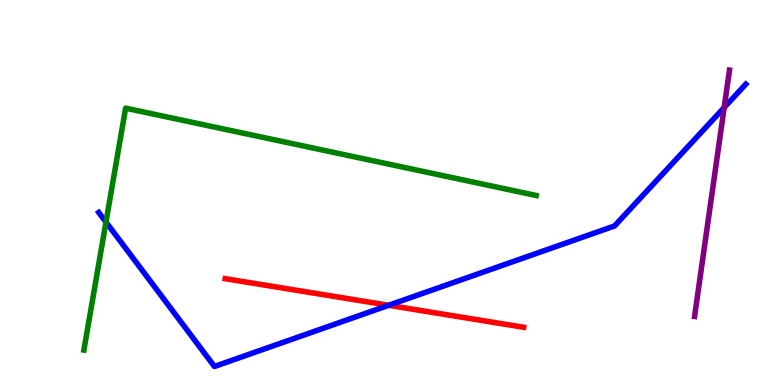[{'lines': ['blue', 'red'], 'intersections': [{'x': 5.01, 'y': 2.07}]}, {'lines': ['green', 'red'], 'intersections': []}, {'lines': ['purple', 'red'], 'intersections': []}, {'lines': ['blue', 'green'], 'intersections': [{'x': 1.37, 'y': 4.23}]}, {'lines': ['blue', 'purple'], 'intersections': [{'x': 9.34, 'y': 7.21}]}, {'lines': ['green', 'purple'], 'intersections': []}]